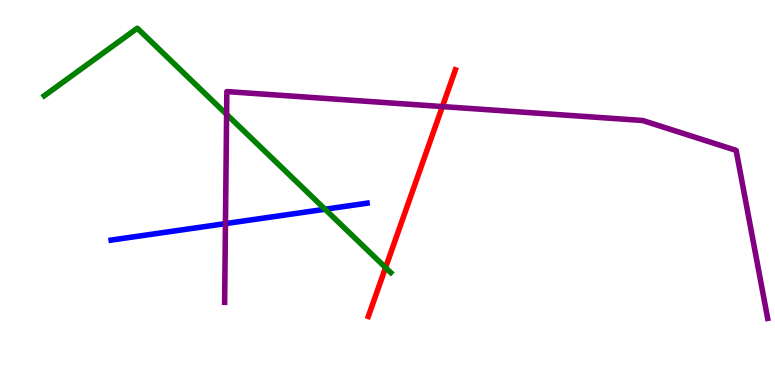[{'lines': ['blue', 'red'], 'intersections': []}, {'lines': ['green', 'red'], 'intersections': [{'x': 4.97, 'y': 3.05}]}, {'lines': ['purple', 'red'], 'intersections': [{'x': 5.71, 'y': 7.23}]}, {'lines': ['blue', 'green'], 'intersections': [{'x': 4.19, 'y': 4.57}]}, {'lines': ['blue', 'purple'], 'intersections': [{'x': 2.91, 'y': 4.19}]}, {'lines': ['green', 'purple'], 'intersections': [{'x': 2.92, 'y': 7.03}]}]